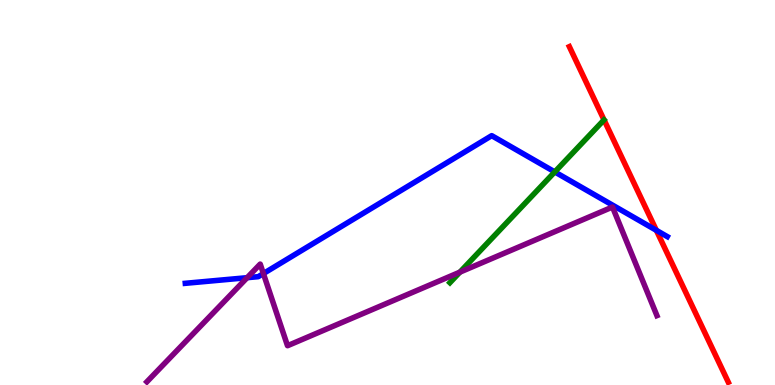[{'lines': ['blue', 'red'], 'intersections': [{'x': 8.47, 'y': 4.02}]}, {'lines': ['green', 'red'], 'intersections': []}, {'lines': ['purple', 'red'], 'intersections': []}, {'lines': ['blue', 'green'], 'intersections': [{'x': 7.16, 'y': 5.53}]}, {'lines': ['blue', 'purple'], 'intersections': [{'x': 3.19, 'y': 2.79}, {'x': 3.4, 'y': 2.89}]}, {'lines': ['green', 'purple'], 'intersections': [{'x': 5.93, 'y': 2.93}]}]